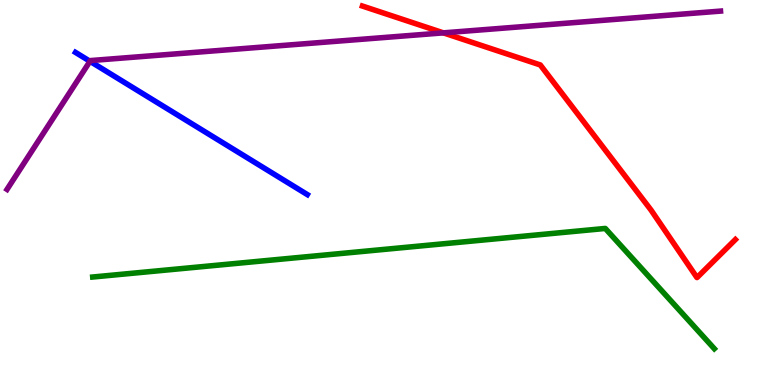[{'lines': ['blue', 'red'], 'intersections': []}, {'lines': ['green', 'red'], 'intersections': []}, {'lines': ['purple', 'red'], 'intersections': [{'x': 5.72, 'y': 9.15}]}, {'lines': ['blue', 'green'], 'intersections': []}, {'lines': ['blue', 'purple'], 'intersections': [{'x': 1.16, 'y': 8.41}]}, {'lines': ['green', 'purple'], 'intersections': []}]